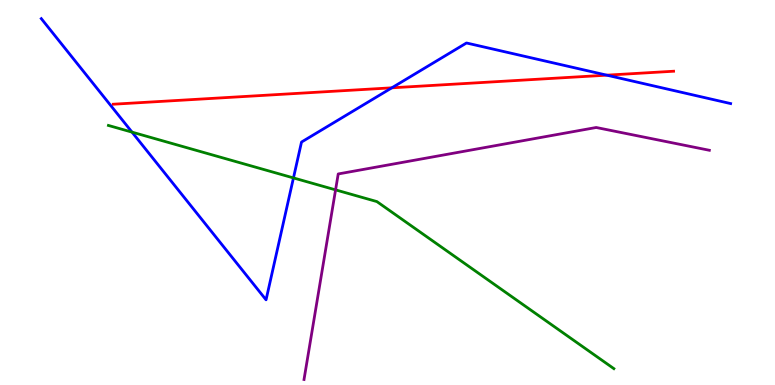[{'lines': ['blue', 'red'], 'intersections': [{'x': 5.06, 'y': 7.72}, {'x': 7.83, 'y': 8.05}]}, {'lines': ['green', 'red'], 'intersections': []}, {'lines': ['purple', 'red'], 'intersections': []}, {'lines': ['blue', 'green'], 'intersections': [{'x': 1.7, 'y': 6.57}, {'x': 3.79, 'y': 5.38}]}, {'lines': ['blue', 'purple'], 'intersections': []}, {'lines': ['green', 'purple'], 'intersections': [{'x': 4.33, 'y': 5.07}]}]